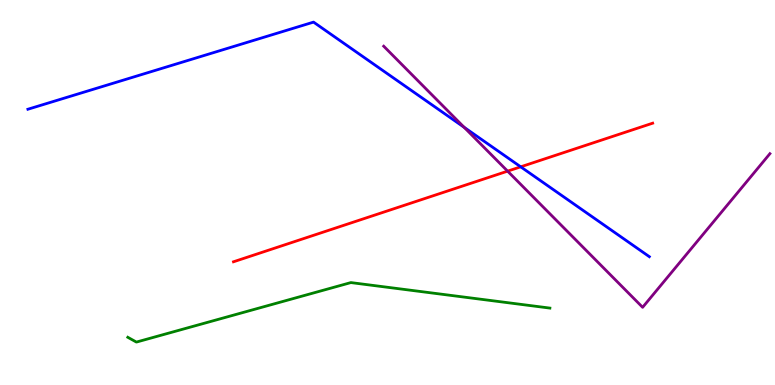[{'lines': ['blue', 'red'], 'intersections': [{'x': 6.72, 'y': 5.67}]}, {'lines': ['green', 'red'], 'intersections': []}, {'lines': ['purple', 'red'], 'intersections': [{'x': 6.55, 'y': 5.55}]}, {'lines': ['blue', 'green'], 'intersections': []}, {'lines': ['blue', 'purple'], 'intersections': [{'x': 5.99, 'y': 6.69}]}, {'lines': ['green', 'purple'], 'intersections': []}]